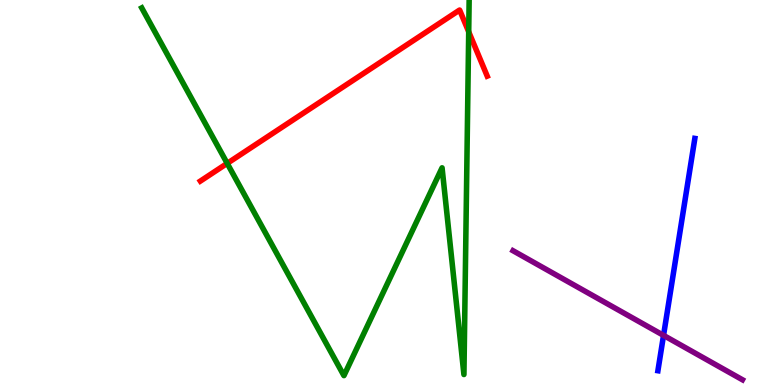[{'lines': ['blue', 'red'], 'intersections': []}, {'lines': ['green', 'red'], 'intersections': [{'x': 2.93, 'y': 5.76}, {'x': 6.05, 'y': 9.17}]}, {'lines': ['purple', 'red'], 'intersections': []}, {'lines': ['blue', 'green'], 'intersections': []}, {'lines': ['blue', 'purple'], 'intersections': [{'x': 8.56, 'y': 1.29}]}, {'lines': ['green', 'purple'], 'intersections': []}]